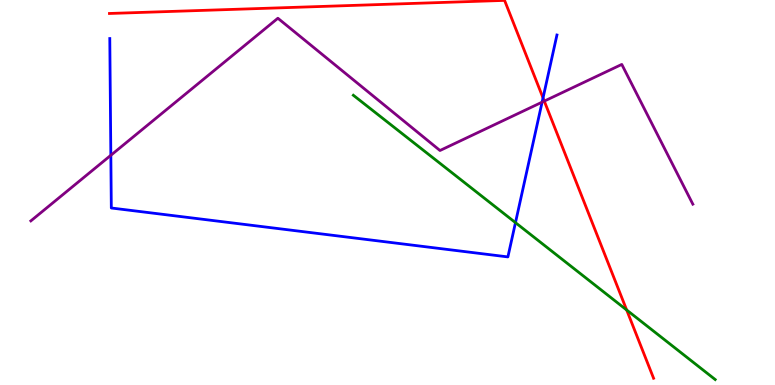[{'lines': ['blue', 'red'], 'intersections': [{'x': 7.01, 'y': 7.46}]}, {'lines': ['green', 'red'], 'intersections': [{'x': 8.09, 'y': 1.95}]}, {'lines': ['purple', 'red'], 'intersections': [{'x': 7.02, 'y': 7.37}]}, {'lines': ['blue', 'green'], 'intersections': [{'x': 6.65, 'y': 4.22}]}, {'lines': ['blue', 'purple'], 'intersections': [{'x': 1.43, 'y': 5.97}, {'x': 6.99, 'y': 7.35}]}, {'lines': ['green', 'purple'], 'intersections': []}]